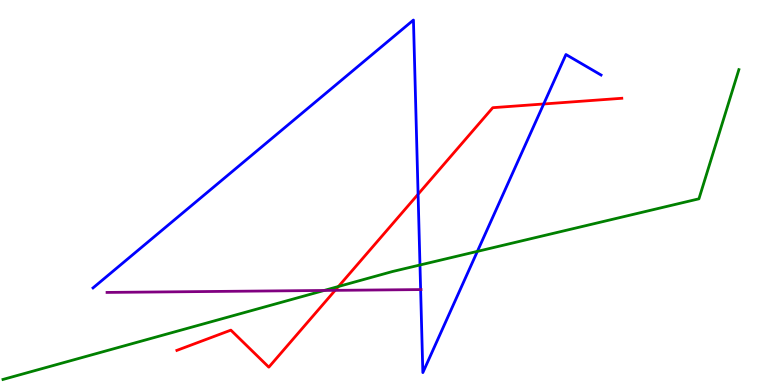[{'lines': ['blue', 'red'], 'intersections': [{'x': 5.39, 'y': 4.95}, {'x': 7.02, 'y': 7.3}]}, {'lines': ['green', 'red'], 'intersections': [{'x': 4.37, 'y': 2.56}]}, {'lines': ['purple', 'red'], 'intersections': [{'x': 4.32, 'y': 2.46}]}, {'lines': ['blue', 'green'], 'intersections': [{'x': 5.42, 'y': 3.12}, {'x': 6.16, 'y': 3.47}]}, {'lines': ['blue', 'purple'], 'intersections': [{'x': 5.43, 'y': 2.48}]}, {'lines': ['green', 'purple'], 'intersections': [{'x': 4.18, 'y': 2.46}]}]